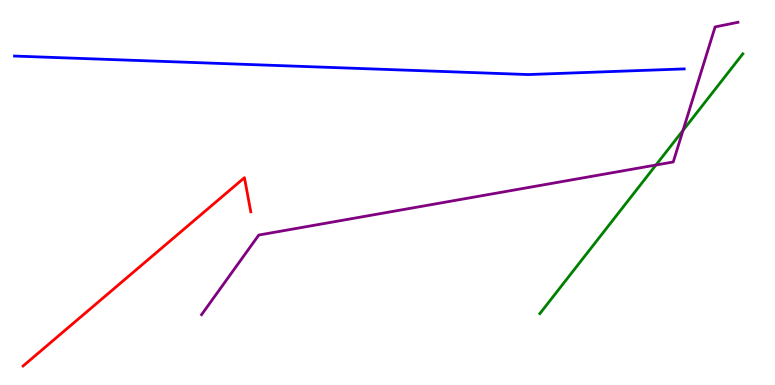[{'lines': ['blue', 'red'], 'intersections': []}, {'lines': ['green', 'red'], 'intersections': []}, {'lines': ['purple', 'red'], 'intersections': []}, {'lines': ['blue', 'green'], 'intersections': []}, {'lines': ['blue', 'purple'], 'intersections': []}, {'lines': ['green', 'purple'], 'intersections': [{'x': 8.46, 'y': 5.71}, {'x': 8.81, 'y': 6.61}]}]